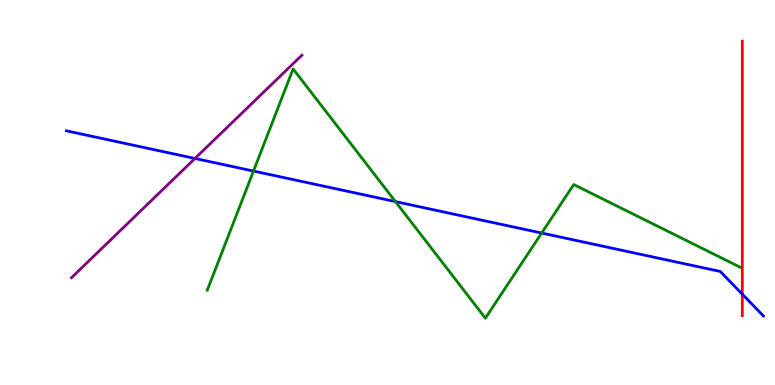[{'lines': ['blue', 'red'], 'intersections': [{'x': 9.58, 'y': 2.36}]}, {'lines': ['green', 'red'], 'intersections': []}, {'lines': ['purple', 'red'], 'intersections': []}, {'lines': ['blue', 'green'], 'intersections': [{'x': 3.27, 'y': 5.56}, {'x': 5.1, 'y': 4.76}, {'x': 6.99, 'y': 3.95}]}, {'lines': ['blue', 'purple'], 'intersections': [{'x': 2.52, 'y': 5.88}]}, {'lines': ['green', 'purple'], 'intersections': []}]